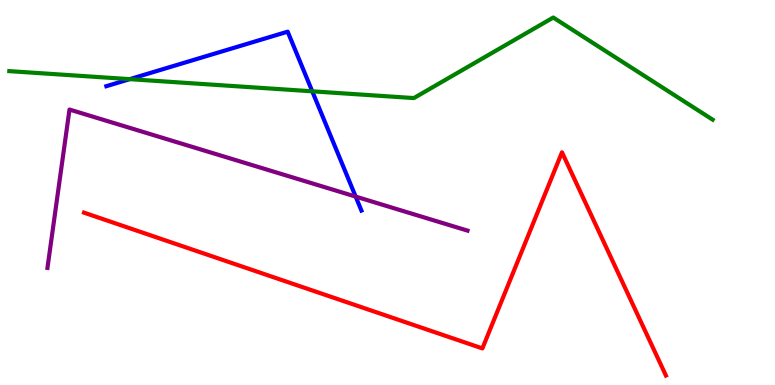[{'lines': ['blue', 'red'], 'intersections': []}, {'lines': ['green', 'red'], 'intersections': []}, {'lines': ['purple', 'red'], 'intersections': []}, {'lines': ['blue', 'green'], 'intersections': [{'x': 1.67, 'y': 7.94}, {'x': 4.03, 'y': 7.63}]}, {'lines': ['blue', 'purple'], 'intersections': [{'x': 4.59, 'y': 4.89}]}, {'lines': ['green', 'purple'], 'intersections': []}]